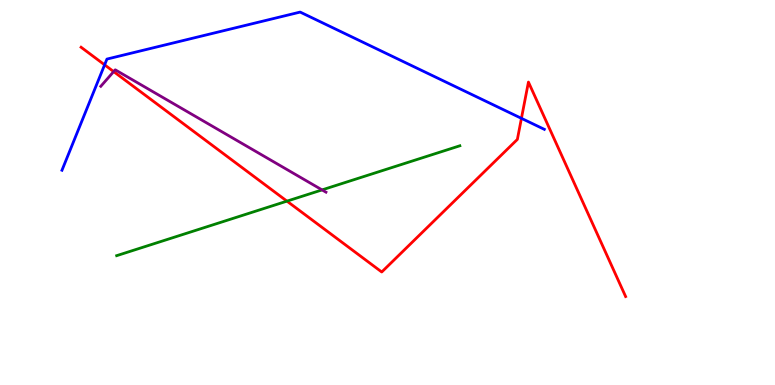[{'lines': ['blue', 'red'], 'intersections': [{'x': 1.35, 'y': 8.32}, {'x': 6.73, 'y': 6.93}]}, {'lines': ['green', 'red'], 'intersections': [{'x': 3.7, 'y': 4.78}]}, {'lines': ['purple', 'red'], 'intersections': [{'x': 1.47, 'y': 8.14}]}, {'lines': ['blue', 'green'], 'intersections': []}, {'lines': ['blue', 'purple'], 'intersections': []}, {'lines': ['green', 'purple'], 'intersections': [{'x': 4.16, 'y': 5.07}]}]